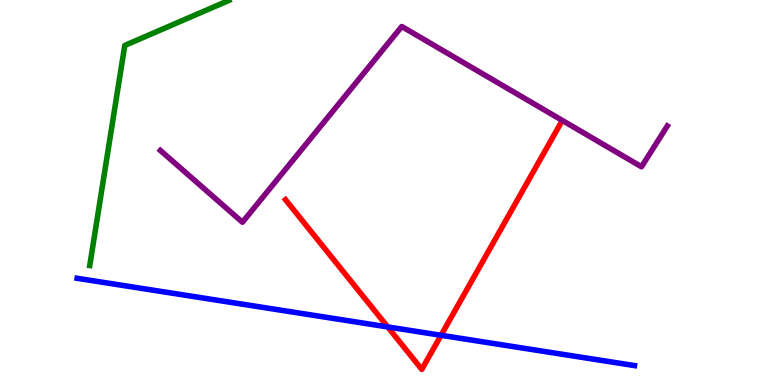[{'lines': ['blue', 'red'], 'intersections': [{'x': 5.0, 'y': 1.51}, {'x': 5.69, 'y': 1.29}]}, {'lines': ['green', 'red'], 'intersections': []}, {'lines': ['purple', 'red'], 'intersections': []}, {'lines': ['blue', 'green'], 'intersections': []}, {'lines': ['blue', 'purple'], 'intersections': []}, {'lines': ['green', 'purple'], 'intersections': []}]